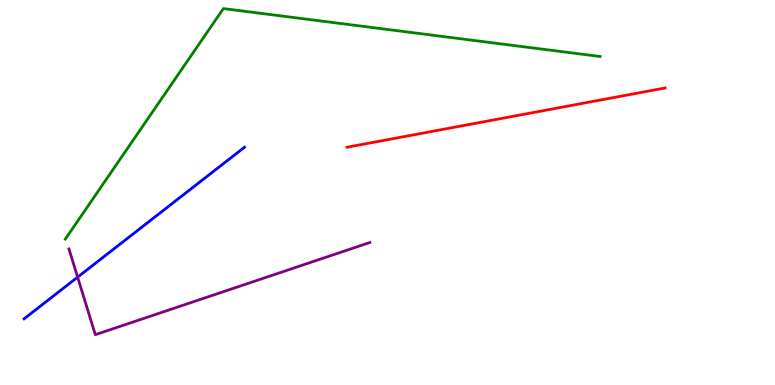[{'lines': ['blue', 'red'], 'intersections': []}, {'lines': ['green', 'red'], 'intersections': []}, {'lines': ['purple', 'red'], 'intersections': []}, {'lines': ['blue', 'green'], 'intersections': []}, {'lines': ['blue', 'purple'], 'intersections': [{'x': 1.0, 'y': 2.8}]}, {'lines': ['green', 'purple'], 'intersections': []}]